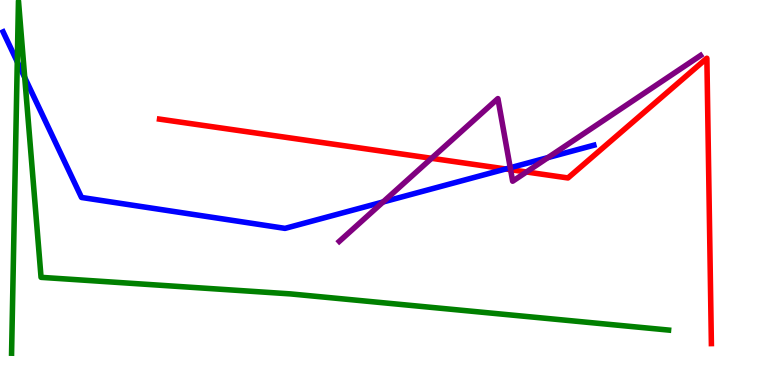[{'lines': ['blue', 'red'], 'intersections': [{'x': 6.52, 'y': 5.61}]}, {'lines': ['green', 'red'], 'intersections': []}, {'lines': ['purple', 'red'], 'intersections': [{'x': 5.57, 'y': 5.89}, {'x': 6.59, 'y': 5.59}, {'x': 6.79, 'y': 5.53}]}, {'lines': ['blue', 'green'], 'intersections': [{'x': 0.223, 'y': 8.39}, {'x': 0.319, 'y': 7.99}]}, {'lines': ['blue', 'purple'], 'intersections': [{'x': 4.94, 'y': 4.75}, {'x': 6.58, 'y': 5.64}, {'x': 7.07, 'y': 5.91}]}, {'lines': ['green', 'purple'], 'intersections': []}]